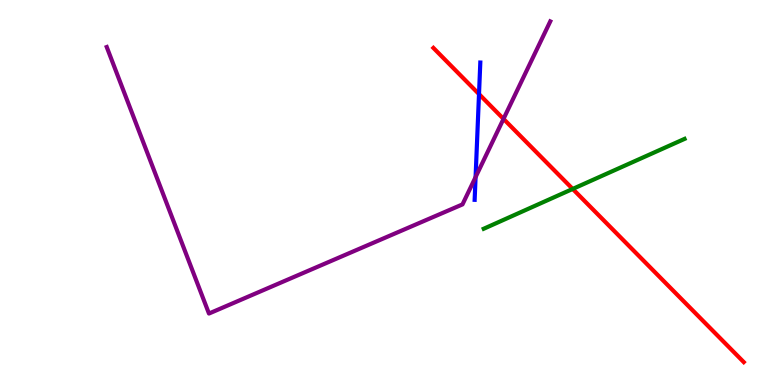[{'lines': ['blue', 'red'], 'intersections': [{'x': 6.18, 'y': 7.56}]}, {'lines': ['green', 'red'], 'intersections': [{'x': 7.39, 'y': 5.09}]}, {'lines': ['purple', 'red'], 'intersections': [{'x': 6.5, 'y': 6.91}]}, {'lines': ['blue', 'green'], 'intersections': []}, {'lines': ['blue', 'purple'], 'intersections': [{'x': 6.14, 'y': 5.4}]}, {'lines': ['green', 'purple'], 'intersections': []}]